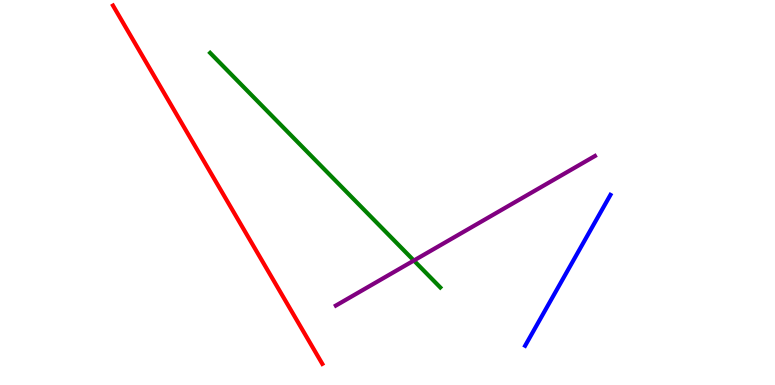[{'lines': ['blue', 'red'], 'intersections': []}, {'lines': ['green', 'red'], 'intersections': []}, {'lines': ['purple', 'red'], 'intersections': []}, {'lines': ['blue', 'green'], 'intersections': []}, {'lines': ['blue', 'purple'], 'intersections': []}, {'lines': ['green', 'purple'], 'intersections': [{'x': 5.34, 'y': 3.23}]}]